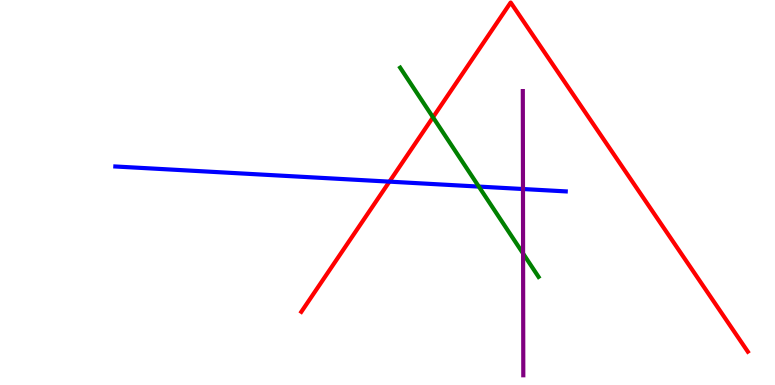[{'lines': ['blue', 'red'], 'intersections': [{'x': 5.02, 'y': 5.28}]}, {'lines': ['green', 'red'], 'intersections': [{'x': 5.59, 'y': 6.95}]}, {'lines': ['purple', 'red'], 'intersections': []}, {'lines': ['blue', 'green'], 'intersections': [{'x': 6.18, 'y': 5.15}]}, {'lines': ['blue', 'purple'], 'intersections': [{'x': 6.75, 'y': 5.09}]}, {'lines': ['green', 'purple'], 'intersections': [{'x': 6.75, 'y': 3.42}]}]